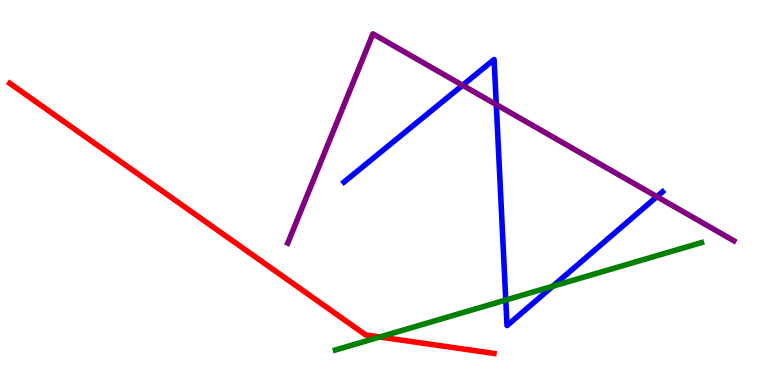[{'lines': ['blue', 'red'], 'intersections': []}, {'lines': ['green', 'red'], 'intersections': [{'x': 4.9, 'y': 1.25}]}, {'lines': ['purple', 'red'], 'intersections': []}, {'lines': ['blue', 'green'], 'intersections': [{'x': 6.53, 'y': 2.21}, {'x': 7.13, 'y': 2.57}]}, {'lines': ['blue', 'purple'], 'intersections': [{'x': 5.97, 'y': 7.79}, {'x': 6.4, 'y': 7.28}, {'x': 8.48, 'y': 4.89}]}, {'lines': ['green', 'purple'], 'intersections': []}]